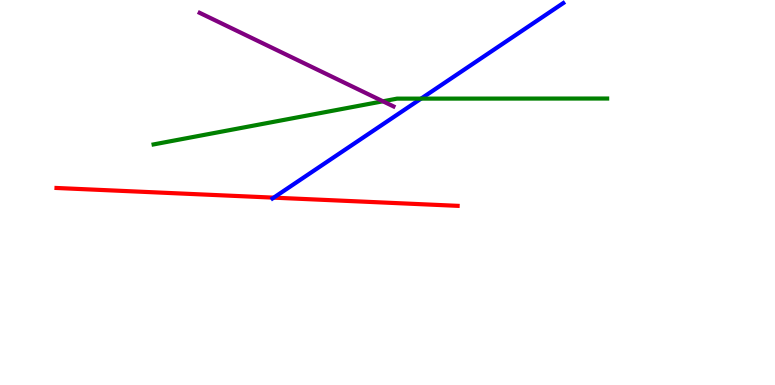[{'lines': ['blue', 'red'], 'intersections': [{'x': 3.53, 'y': 4.87}]}, {'lines': ['green', 'red'], 'intersections': []}, {'lines': ['purple', 'red'], 'intersections': []}, {'lines': ['blue', 'green'], 'intersections': [{'x': 5.43, 'y': 7.44}]}, {'lines': ['blue', 'purple'], 'intersections': []}, {'lines': ['green', 'purple'], 'intersections': [{'x': 4.94, 'y': 7.37}]}]